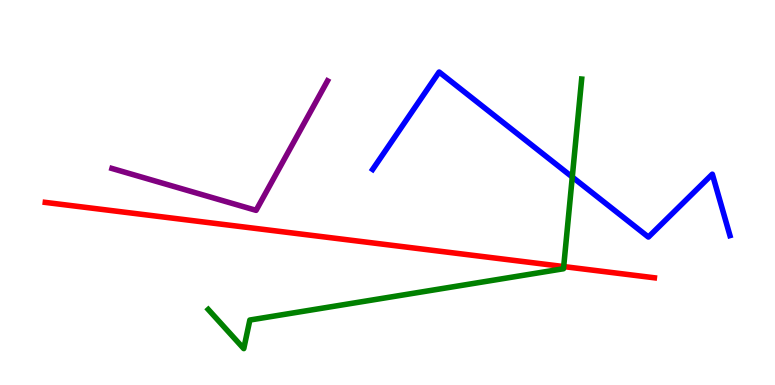[{'lines': ['blue', 'red'], 'intersections': []}, {'lines': ['green', 'red'], 'intersections': [{'x': 7.27, 'y': 3.08}]}, {'lines': ['purple', 'red'], 'intersections': []}, {'lines': ['blue', 'green'], 'intersections': [{'x': 7.38, 'y': 5.4}]}, {'lines': ['blue', 'purple'], 'intersections': []}, {'lines': ['green', 'purple'], 'intersections': []}]